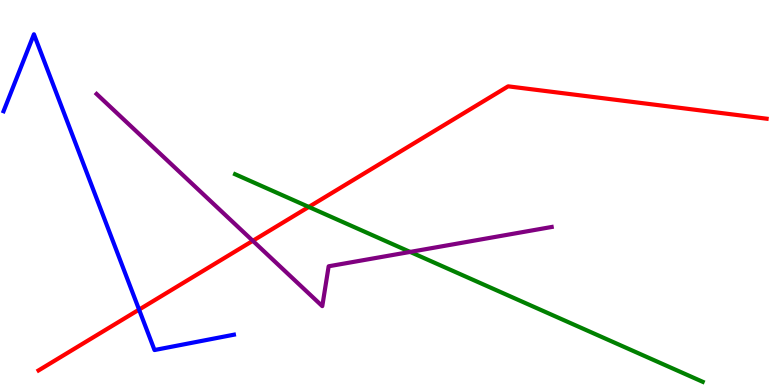[{'lines': ['blue', 'red'], 'intersections': [{'x': 1.79, 'y': 1.96}]}, {'lines': ['green', 'red'], 'intersections': [{'x': 3.98, 'y': 4.63}]}, {'lines': ['purple', 'red'], 'intersections': [{'x': 3.26, 'y': 3.75}]}, {'lines': ['blue', 'green'], 'intersections': []}, {'lines': ['blue', 'purple'], 'intersections': []}, {'lines': ['green', 'purple'], 'intersections': [{'x': 5.29, 'y': 3.46}]}]